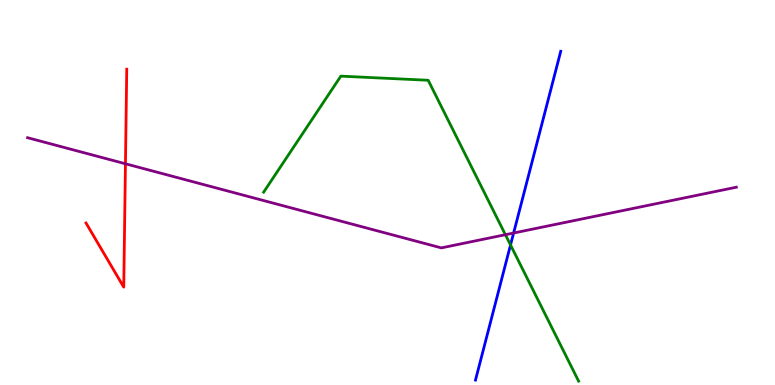[{'lines': ['blue', 'red'], 'intersections': []}, {'lines': ['green', 'red'], 'intersections': []}, {'lines': ['purple', 'red'], 'intersections': [{'x': 1.62, 'y': 5.75}]}, {'lines': ['blue', 'green'], 'intersections': [{'x': 6.59, 'y': 3.64}]}, {'lines': ['blue', 'purple'], 'intersections': [{'x': 6.63, 'y': 3.95}]}, {'lines': ['green', 'purple'], 'intersections': [{'x': 6.52, 'y': 3.9}]}]